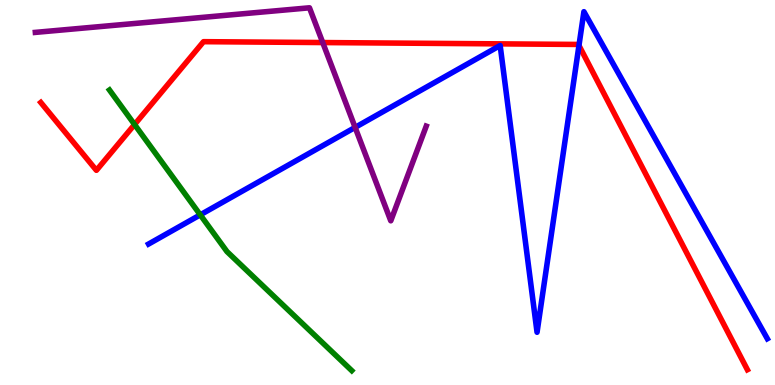[{'lines': ['blue', 'red'], 'intersections': [{'x': 7.47, 'y': 8.82}]}, {'lines': ['green', 'red'], 'intersections': [{'x': 1.74, 'y': 6.77}]}, {'lines': ['purple', 'red'], 'intersections': [{'x': 4.16, 'y': 8.89}]}, {'lines': ['blue', 'green'], 'intersections': [{'x': 2.58, 'y': 4.42}]}, {'lines': ['blue', 'purple'], 'intersections': [{'x': 4.58, 'y': 6.69}]}, {'lines': ['green', 'purple'], 'intersections': []}]